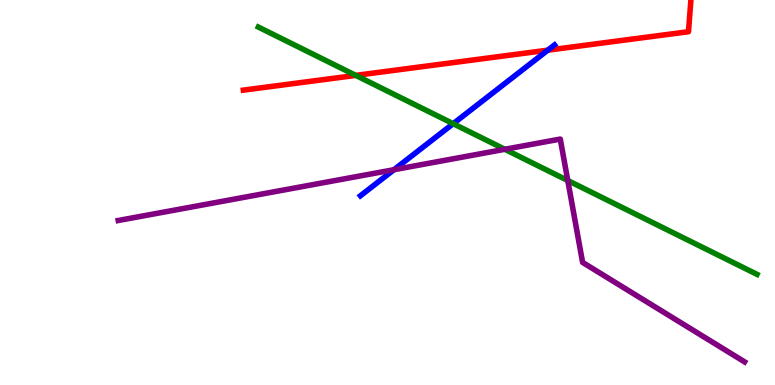[{'lines': ['blue', 'red'], 'intersections': [{'x': 7.07, 'y': 8.7}]}, {'lines': ['green', 'red'], 'intersections': [{'x': 4.59, 'y': 8.04}]}, {'lines': ['purple', 'red'], 'intersections': []}, {'lines': ['blue', 'green'], 'intersections': [{'x': 5.85, 'y': 6.79}]}, {'lines': ['blue', 'purple'], 'intersections': [{'x': 5.08, 'y': 5.59}]}, {'lines': ['green', 'purple'], 'intersections': [{'x': 6.51, 'y': 6.12}, {'x': 7.33, 'y': 5.31}]}]